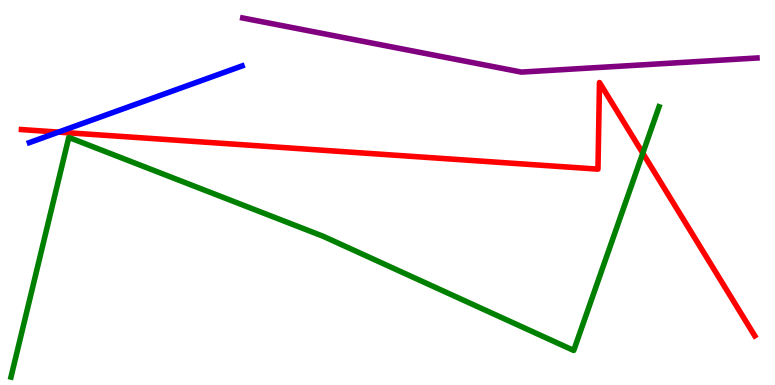[{'lines': ['blue', 'red'], 'intersections': [{'x': 0.755, 'y': 6.57}]}, {'lines': ['green', 'red'], 'intersections': [{'x': 8.29, 'y': 6.02}]}, {'lines': ['purple', 'red'], 'intersections': []}, {'lines': ['blue', 'green'], 'intersections': []}, {'lines': ['blue', 'purple'], 'intersections': []}, {'lines': ['green', 'purple'], 'intersections': []}]